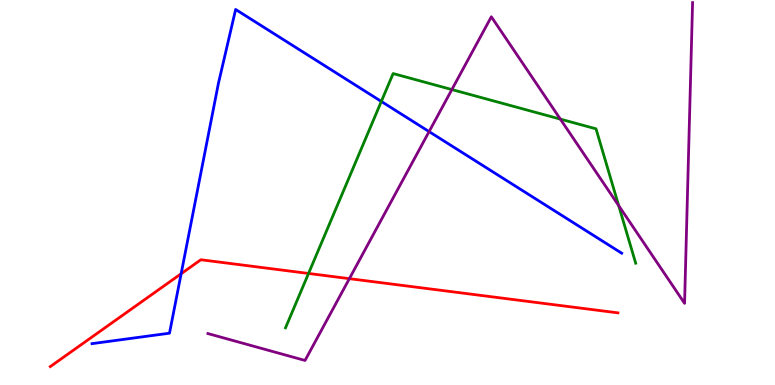[{'lines': ['blue', 'red'], 'intersections': [{'x': 2.34, 'y': 2.89}]}, {'lines': ['green', 'red'], 'intersections': [{'x': 3.98, 'y': 2.9}]}, {'lines': ['purple', 'red'], 'intersections': [{'x': 4.51, 'y': 2.76}]}, {'lines': ['blue', 'green'], 'intersections': [{'x': 4.92, 'y': 7.37}]}, {'lines': ['blue', 'purple'], 'intersections': [{'x': 5.54, 'y': 6.58}]}, {'lines': ['green', 'purple'], 'intersections': [{'x': 5.83, 'y': 7.67}, {'x': 7.23, 'y': 6.91}, {'x': 7.98, 'y': 4.66}]}]